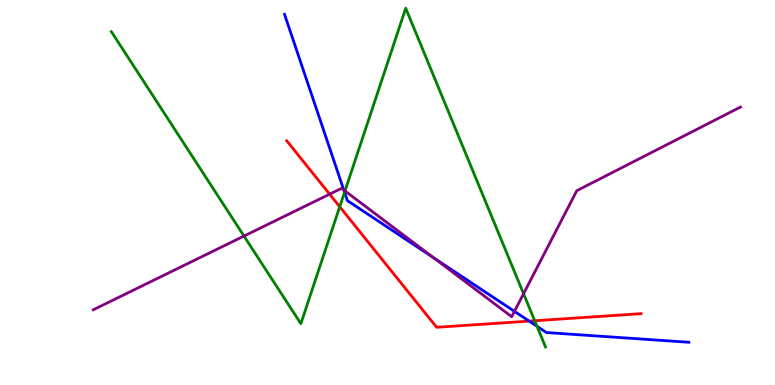[{'lines': ['blue', 'red'], 'intersections': [{'x': 6.83, 'y': 1.66}]}, {'lines': ['green', 'red'], 'intersections': [{'x': 4.38, 'y': 4.63}, {'x': 6.9, 'y': 1.67}]}, {'lines': ['purple', 'red'], 'intersections': [{'x': 4.25, 'y': 4.96}]}, {'lines': ['blue', 'green'], 'intersections': [{'x': 4.45, 'y': 5.01}, {'x': 6.93, 'y': 1.52}]}, {'lines': ['blue', 'purple'], 'intersections': [{'x': 4.44, 'y': 5.07}, {'x': 5.59, 'y': 3.31}, {'x': 6.64, 'y': 1.91}]}, {'lines': ['green', 'purple'], 'intersections': [{'x': 3.15, 'y': 3.87}, {'x': 4.45, 'y': 5.04}, {'x': 6.76, 'y': 2.37}]}]